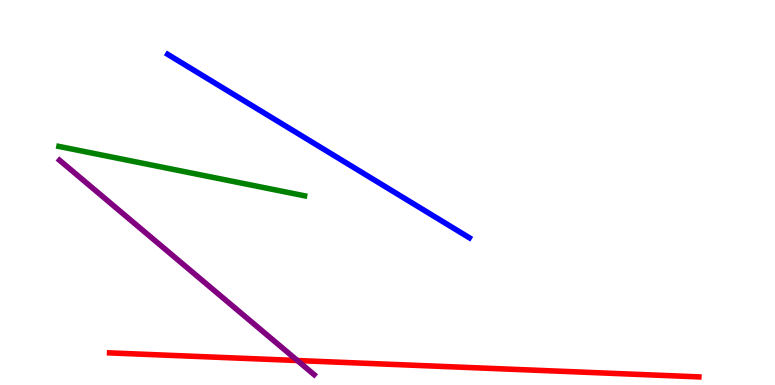[{'lines': ['blue', 'red'], 'intersections': []}, {'lines': ['green', 'red'], 'intersections': []}, {'lines': ['purple', 'red'], 'intersections': [{'x': 3.84, 'y': 0.636}]}, {'lines': ['blue', 'green'], 'intersections': []}, {'lines': ['blue', 'purple'], 'intersections': []}, {'lines': ['green', 'purple'], 'intersections': []}]